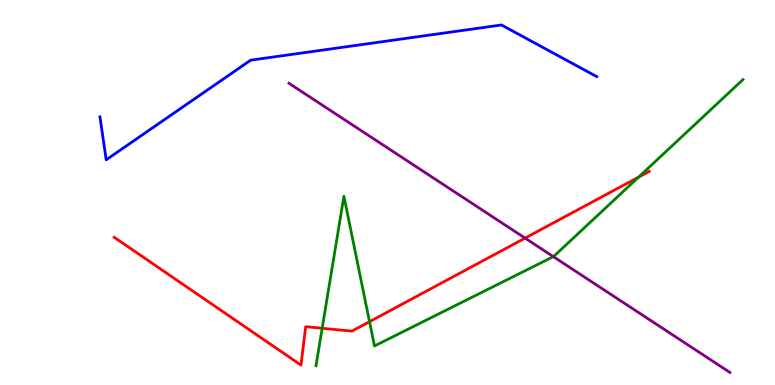[{'lines': ['blue', 'red'], 'intersections': []}, {'lines': ['green', 'red'], 'intersections': [{'x': 4.16, 'y': 1.47}, {'x': 4.77, 'y': 1.64}, {'x': 8.24, 'y': 5.4}]}, {'lines': ['purple', 'red'], 'intersections': [{'x': 6.78, 'y': 3.82}]}, {'lines': ['blue', 'green'], 'intersections': []}, {'lines': ['blue', 'purple'], 'intersections': []}, {'lines': ['green', 'purple'], 'intersections': [{'x': 7.14, 'y': 3.33}]}]